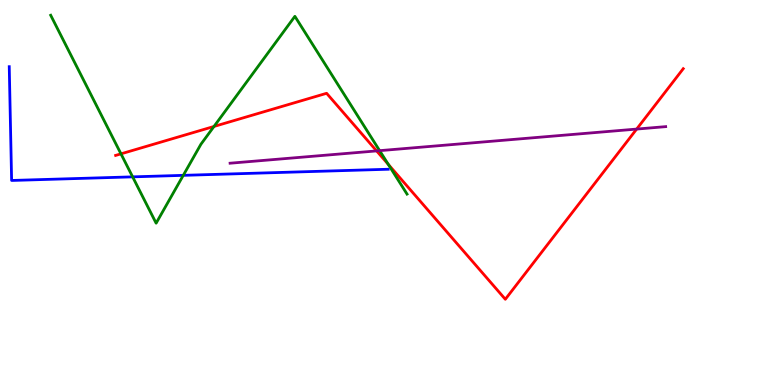[{'lines': ['blue', 'red'], 'intersections': []}, {'lines': ['green', 'red'], 'intersections': [{'x': 1.56, 'y': 6.0}, {'x': 2.76, 'y': 6.72}, {'x': 5.01, 'y': 5.73}]}, {'lines': ['purple', 'red'], 'intersections': [{'x': 4.86, 'y': 6.08}, {'x': 8.21, 'y': 6.65}]}, {'lines': ['blue', 'green'], 'intersections': [{'x': 1.71, 'y': 5.41}, {'x': 2.36, 'y': 5.45}]}, {'lines': ['blue', 'purple'], 'intersections': []}, {'lines': ['green', 'purple'], 'intersections': [{'x': 4.9, 'y': 6.09}]}]